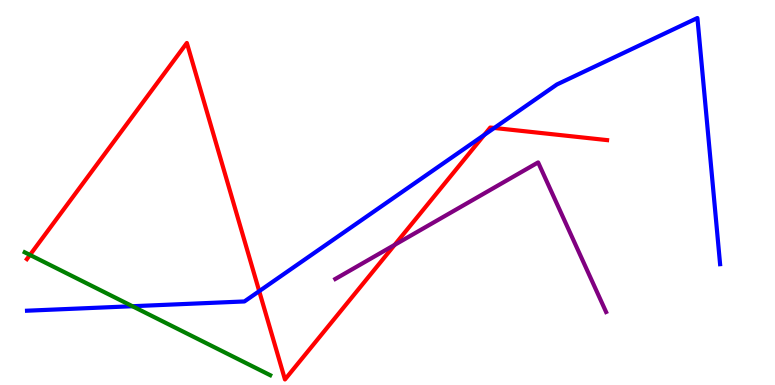[{'lines': ['blue', 'red'], 'intersections': [{'x': 3.34, 'y': 2.44}, {'x': 6.25, 'y': 6.5}, {'x': 6.38, 'y': 6.68}]}, {'lines': ['green', 'red'], 'intersections': [{'x': 0.387, 'y': 3.38}]}, {'lines': ['purple', 'red'], 'intersections': [{'x': 5.09, 'y': 3.64}]}, {'lines': ['blue', 'green'], 'intersections': [{'x': 1.71, 'y': 2.05}]}, {'lines': ['blue', 'purple'], 'intersections': []}, {'lines': ['green', 'purple'], 'intersections': []}]